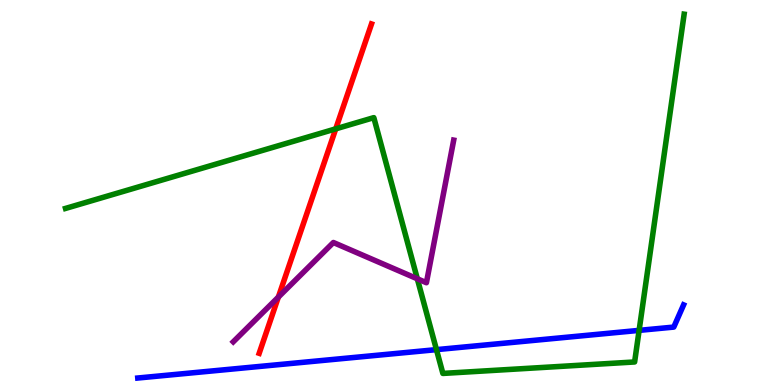[{'lines': ['blue', 'red'], 'intersections': []}, {'lines': ['green', 'red'], 'intersections': [{'x': 4.33, 'y': 6.65}]}, {'lines': ['purple', 'red'], 'intersections': [{'x': 3.59, 'y': 2.28}]}, {'lines': ['blue', 'green'], 'intersections': [{'x': 5.63, 'y': 0.919}, {'x': 8.25, 'y': 1.42}]}, {'lines': ['blue', 'purple'], 'intersections': []}, {'lines': ['green', 'purple'], 'intersections': [{'x': 5.38, 'y': 2.76}]}]